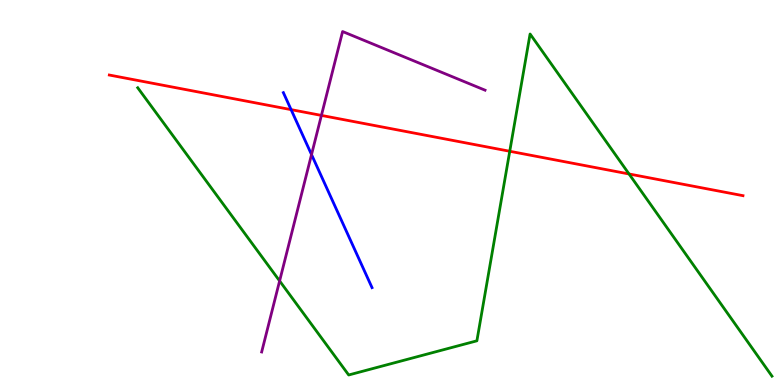[{'lines': ['blue', 'red'], 'intersections': [{'x': 3.76, 'y': 7.15}]}, {'lines': ['green', 'red'], 'intersections': [{'x': 6.58, 'y': 6.07}, {'x': 8.12, 'y': 5.48}]}, {'lines': ['purple', 'red'], 'intersections': [{'x': 4.15, 'y': 7.0}]}, {'lines': ['blue', 'green'], 'intersections': []}, {'lines': ['blue', 'purple'], 'intersections': [{'x': 4.02, 'y': 5.99}]}, {'lines': ['green', 'purple'], 'intersections': [{'x': 3.61, 'y': 2.7}]}]